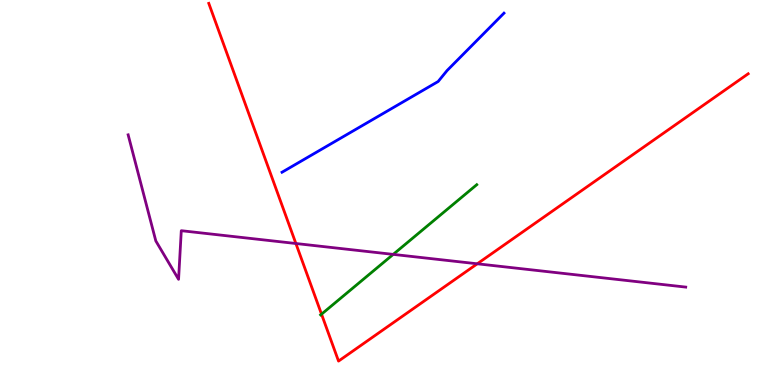[{'lines': ['blue', 'red'], 'intersections': []}, {'lines': ['green', 'red'], 'intersections': [{'x': 4.15, 'y': 1.84}]}, {'lines': ['purple', 'red'], 'intersections': [{'x': 3.82, 'y': 3.68}, {'x': 6.16, 'y': 3.15}]}, {'lines': ['blue', 'green'], 'intersections': []}, {'lines': ['blue', 'purple'], 'intersections': []}, {'lines': ['green', 'purple'], 'intersections': [{'x': 5.07, 'y': 3.39}]}]